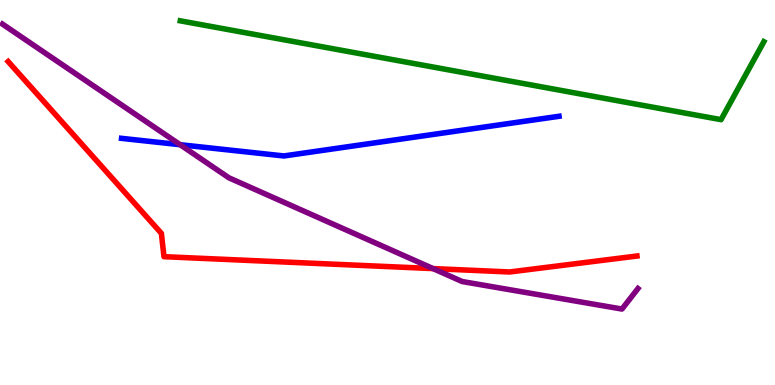[{'lines': ['blue', 'red'], 'intersections': []}, {'lines': ['green', 'red'], 'intersections': []}, {'lines': ['purple', 'red'], 'intersections': [{'x': 5.59, 'y': 3.02}]}, {'lines': ['blue', 'green'], 'intersections': []}, {'lines': ['blue', 'purple'], 'intersections': [{'x': 2.32, 'y': 6.24}]}, {'lines': ['green', 'purple'], 'intersections': []}]